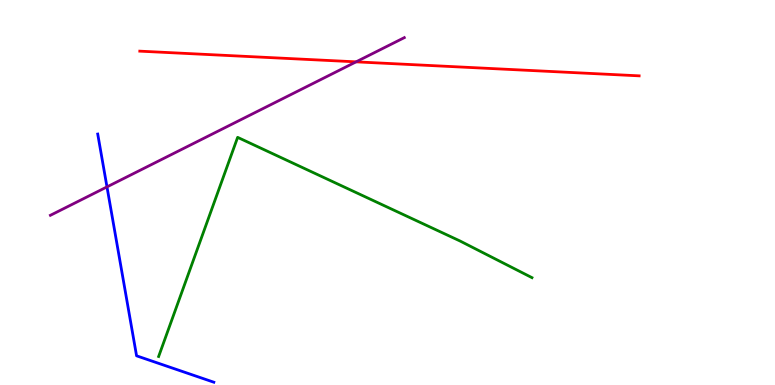[{'lines': ['blue', 'red'], 'intersections': []}, {'lines': ['green', 'red'], 'intersections': []}, {'lines': ['purple', 'red'], 'intersections': [{'x': 4.59, 'y': 8.39}]}, {'lines': ['blue', 'green'], 'intersections': []}, {'lines': ['blue', 'purple'], 'intersections': [{'x': 1.38, 'y': 5.15}]}, {'lines': ['green', 'purple'], 'intersections': []}]